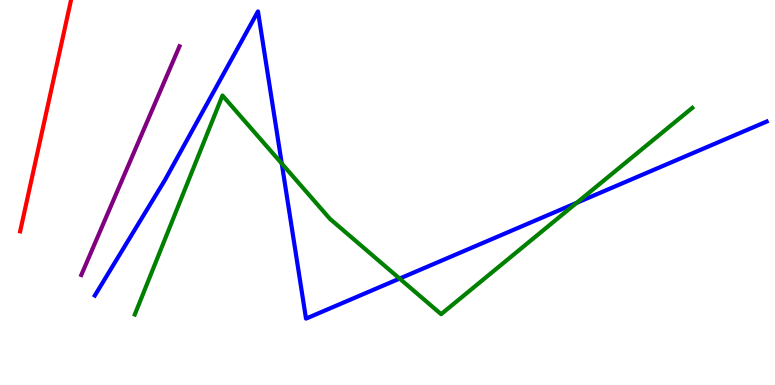[{'lines': ['blue', 'red'], 'intersections': []}, {'lines': ['green', 'red'], 'intersections': []}, {'lines': ['purple', 'red'], 'intersections': []}, {'lines': ['blue', 'green'], 'intersections': [{'x': 3.64, 'y': 5.75}, {'x': 5.16, 'y': 2.76}, {'x': 7.44, 'y': 4.73}]}, {'lines': ['blue', 'purple'], 'intersections': []}, {'lines': ['green', 'purple'], 'intersections': []}]